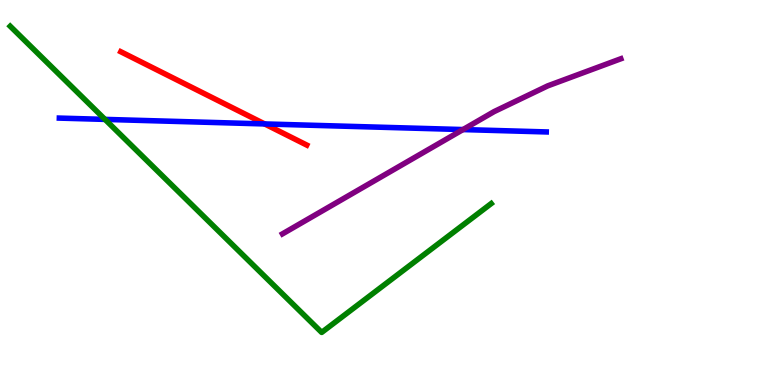[{'lines': ['blue', 'red'], 'intersections': [{'x': 3.41, 'y': 6.78}]}, {'lines': ['green', 'red'], 'intersections': []}, {'lines': ['purple', 'red'], 'intersections': []}, {'lines': ['blue', 'green'], 'intersections': [{'x': 1.35, 'y': 6.9}]}, {'lines': ['blue', 'purple'], 'intersections': [{'x': 5.97, 'y': 6.63}]}, {'lines': ['green', 'purple'], 'intersections': []}]